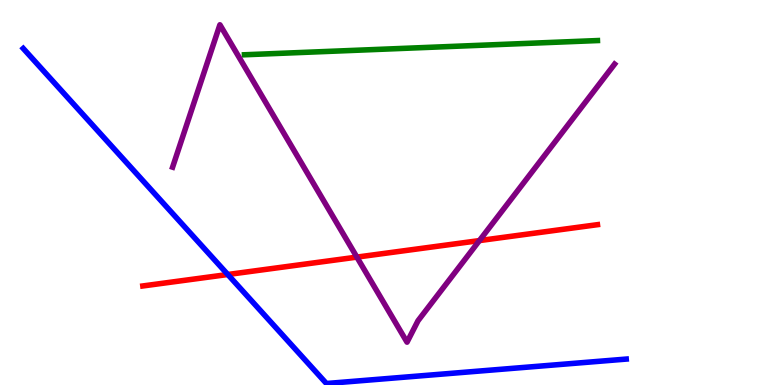[{'lines': ['blue', 'red'], 'intersections': [{'x': 2.94, 'y': 2.87}]}, {'lines': ['green', 'red'], 'intersections': []}, {'lines': ['purple', 'red'], 'intersections': [{'x': 4.6, 'y': 3.32}, {'x': 6.19, 'y': 3.75}]}, {'lines': ['blue', 'green'], 'intersections': []}, {'lines': ['blue', 'purple'], 'intersections': []}, {'lines': ['green', 'purple'], 'intersections': []}]